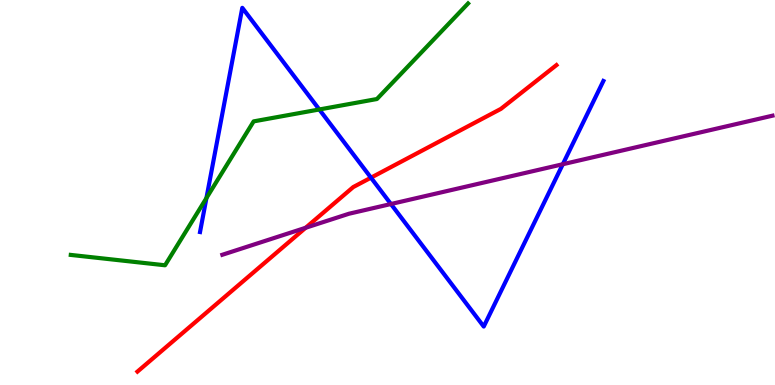[{'lines': ['blue', 'red'], 'intersections': [{'x': 4.79, 'y': 5.38}]}, {'lines': ['green', 'red'], 'intersections': []}, {'lines': ['purple', 'red'], 'intersections': [{'x': 3.94, 'y': 4.08}]}, {'lines': ['blue', 'green'], 'intersections': [{'x': 2.66, 'y': 4.86}, {'x': 4.12, 'y': 7.16}]}, {'lines': ['blue', 'purple'], 'intersections': [{'x': 5.04, 'y': 4.7}, {'x': 7.26, 'y': 5.73}]}, {'lines': ['green', 'purple'], 'intersections': []}]